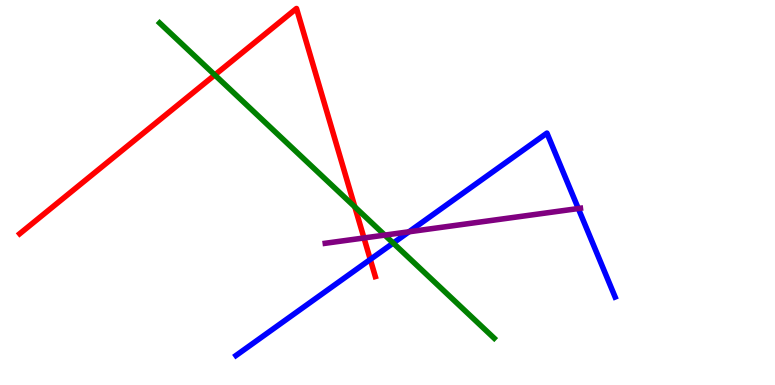[{'lines': ['blue', 'red'], 'intersections': [{'x': 4.78, 'y': 3.26}]}, {'lines': ['green', 'red'], 'intersections': [{'x': 2.77, 'y': 8.05}, {'x': 4.58, 'y': 4.63}]}, {'lines': ['purple', 'red'], 'intersections': [{'x': 4.7, 'y': 3.82}]}, {'lines': ['blue', 'green'], 'intersections': [{'x': 5.07, 'y': 3.69}]}, {'lines': ['blue', 'purple'], 'intersections': [{'x': 5.28, 'y': 3.98}, {'x': 7.46, 'y': 4.58}]}, {'lines': ['green', 'purple'], 'intersections': [{'x': 4.96, 'y': 3.89}]}]